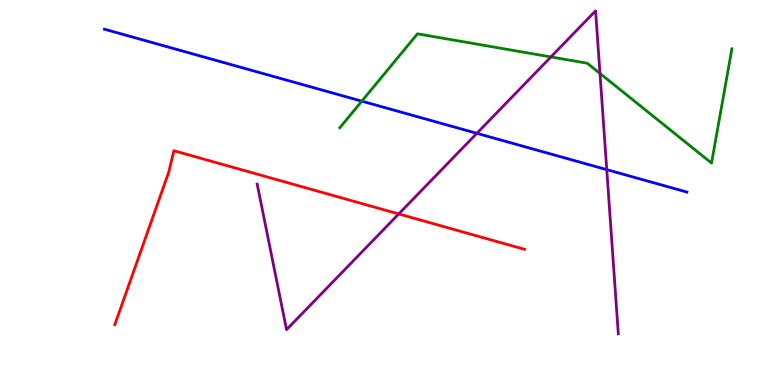[{'lines': ['blue', 'red'], 'intersections': []}, {'lines': ['green', 'red'], 'intersections': []}, {'lines': ['purple', 'red'], 'intersections': [{'x': 5.14, 'y': 4.44}]}, {'lines': ['blue', 'green'], 'intersections': [{'x': 4.67, 'y': 7.37}]}, {'lines': ['blue', 'purple'], 'intersections': [{'x': 6.15, 'y': 6.54}, {'x': 7.83, 'y': 5.59}]}, {'lines': ['green', 'purple'], 'intersections': [{'x': 7.11, 'y': 8.52}, {'x': 7.74, 'y': 8.09}]}]